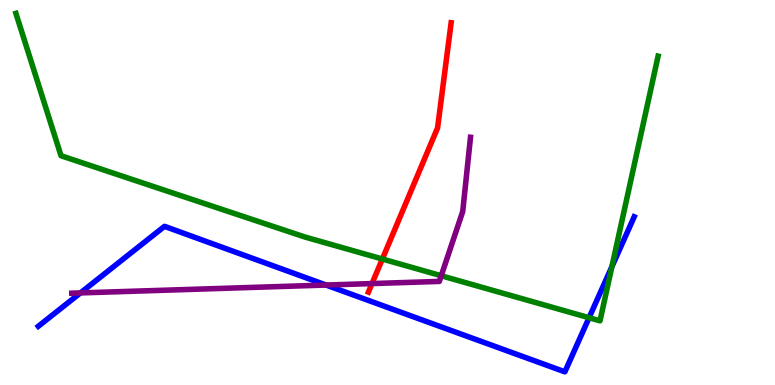[{'lines': ['blue', 'red'], 'intersections': []}, {'lines': ['green', 'red'], 'intersections': [{'x': 4.93, 'y': 3.27}]}, {'lines': ['purple', 'red'], 'intersections': [{'x': 4.8, 'y': 2.63}]}, {'lines': ['blue', 'green'], 'intersections': [{'x': 7.6, 'y': 1.75}, {'x': 7.9, 'y': 3.07}]}, {'lines': ['blue', 'purple'], 'intersections': [{'x': 1.04, 'y': 2.39}, {'x': 4.21, 'y': 2.6}]}, {'lines': ['green', 'purple'], 'intersections': [{'x': 5.69, 'y': 2.84}]}]